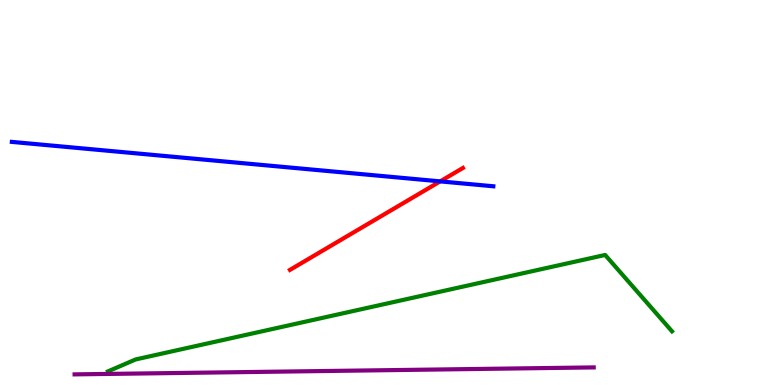[{'lines': ['blue', 'red'], 'intersections': [{'x': 5.68, 'y': 5.29}]}, {'lines': ['green', 'red'], 'intersections': []}, {'lines': ['purple', 'red'], 'intersections': []}, {'lines': ['blue', 'green'], 'intersections': []}, {'lines': ['blue', 'purple'], 'intersections': []}, {'lines': ['green', 'purple'], 'intersections': []}]